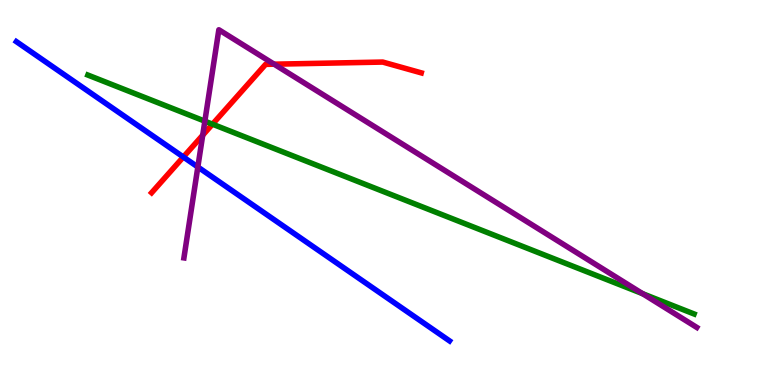[{'lines': ['blue', 'red'], 'intersections': [{'x': 2.37, 'y': 5.92}]}, {'lines': ['green', 'red'], 'intersections': [{'x': 2.74, 'y': 6.77}]}, {'lines': ['purple', 'red'], 'intersections': [{'x': 2.62, 'y': 6.49}, {'x': 3.54, 'y': 8.33}]}, {'lines': ['blue', 'green'], 'intersections': []}, {'lines': ['blue', 'purple'], 'intersections': [{'x': 2.55, 'y': 5.66}]}, {'lines': ['green', 'purple'], 'intersections': [{'x': 2.64, 'y': 6.85}, {'x': 8.29, 'y': 2.37}]}]